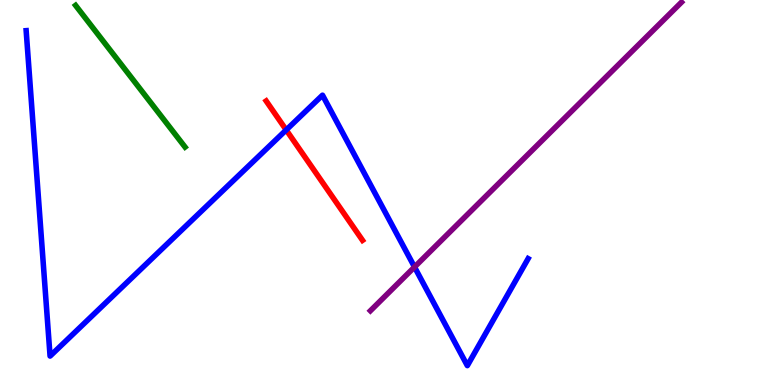[{'lines': ['blue', 'red'], 'intersections': [{'x': 3.69, 'y': 6.62}]}, {'lines': ['green', 'red'], 'intersections': []}, {'lines': ['purple', 'red'], 'intersections': []}, {'lines': ['blue', 'green'], 'intersections': []}, {'lines': ['blue', 'purple'], 'intersections': [{'x': 5.35, 'y': 3.06}]}, {'lines': ['green', 'purple'], 'intersections': []}]